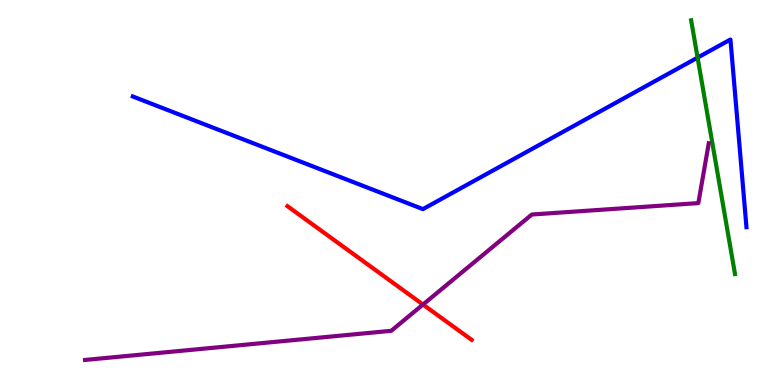[{'lines': ['blue', 'red'], 'intersections': []}, {'lines': ['green', 'red'], 'intersections': []}, {'lines': ['purple', 'red'], 'intersections': [{'x': 5.46, 'y': 2.09}]}, {'lines': ['blue', 'green'], 'intersections': [{'x': 9.0, 'y': 8.5}]}, {'lines': ['blue', 'purple'], 'intersections': []}, {'lines': ['green', 'purple'], 'intersections': []}]